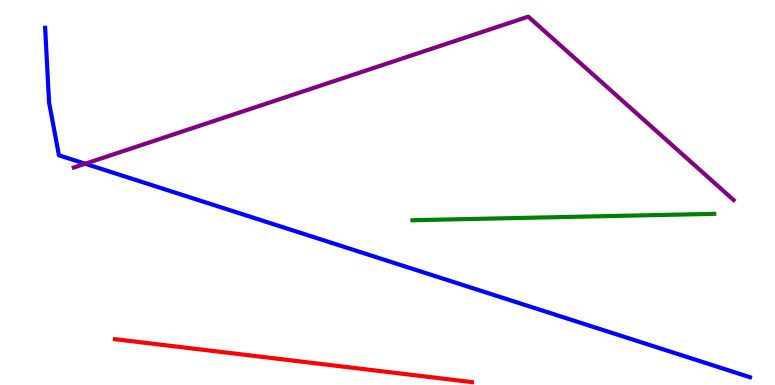[{'lines': ['blue', 'red'], 'intersections': []}, {'lines': ['green', 'red'], 'intersections': []}, {'lines': ['purple', 'red'], 'intersections': []}, {'lines': ['blue', 'green'], 'intersections': []}, {'lines': ['blue', 'purple'], 'intersections': [{'x': 1.1, 'y': 5.75}]}, {'lines': ['green', 'purple'], 'intersections': []}]